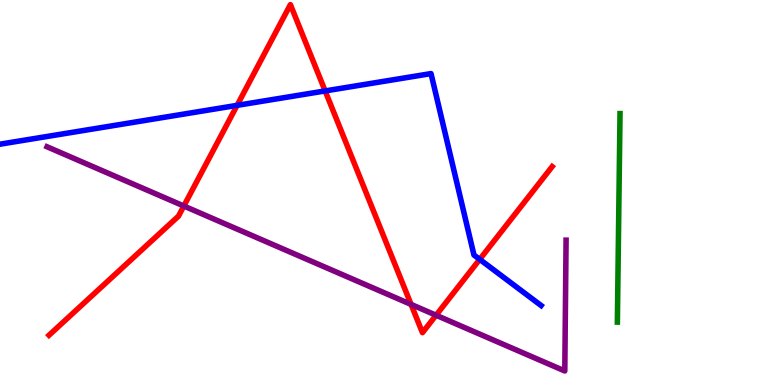[{'lines': ['blue', 'red'], 'intersections': [{'x': 3.06, 'y': 7.26}, {'x': 4.2, 'y': 7.64}, {'x': 6.19, 'y': 3.26}]}, {'lines': ['green', 'red'], 'intersections': []}, {'lines': ['purple', 'red'], 'intersections': [{'x': 2.37, 'y': 4.65}, {'x': 5.3, 'y': 2.09}, {'x': 5.63, 'y': 1.81}]}, {'lines': ['blue', 'green'], 'intersections': []}, {'lines': ['blue', 'purple'], 'intersections': []}, {'lines': ['green', 'purple'], 'intersections': []}]